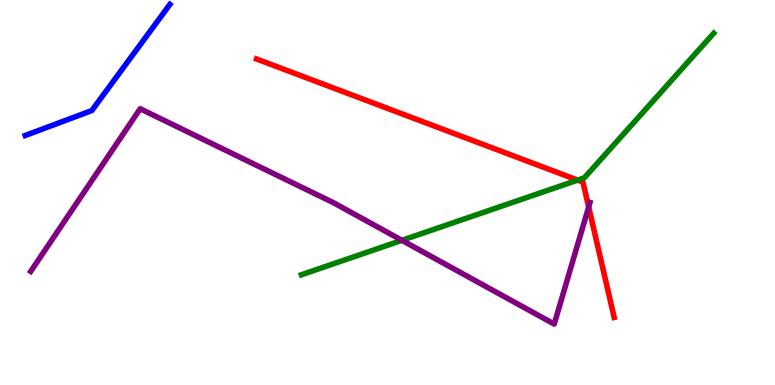[{'lines': ['blue', 'red'], 'intersections': []}, {'lines': ['green', 'red'], 'intersections': [{'x': 7.45, 'y': 5.32}]}, {'lines': ['purple', 'red'], 'intersections': [{'x': 7.6, 'y': 4.62}]}, {'lines': ['blue', 'green'], 'intersections': []}, {'lines': ['blue', 'purple'], 'intersections': []}, {'lines': ['green', 'purple'], 'intersections': [{'x': 5.19, 'y': 3.76}]}]